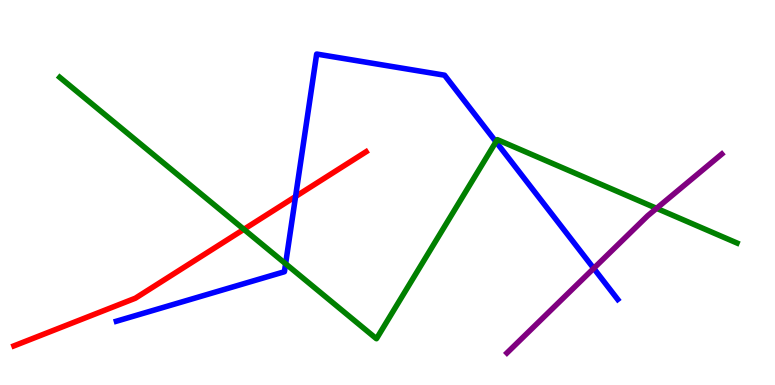[{'lines': ['blue', 'red'], 'intersections': [{'x': 3.81, 'y': 4.9}]}, {'lines': ['green', 'red'], 'intersections': [{'x': 3.15, 'y': 4.04}]}, {'lines': ['purple', 'red'], 'intersections': []}, {'lines': ['blue', 'green'], 'intersections': [{'x': 3.69, 'y': 3.15}, {'x': 6.4, 'y': 6.32}]}, {'lines': ['blue', 'purple'], 'intersections': [{'x': 7.66, 'y': 3.03}]}, {'lines': ['green', 'purple'], 'intersections': [{'x': 8.47, 'y': 4.59}]}]